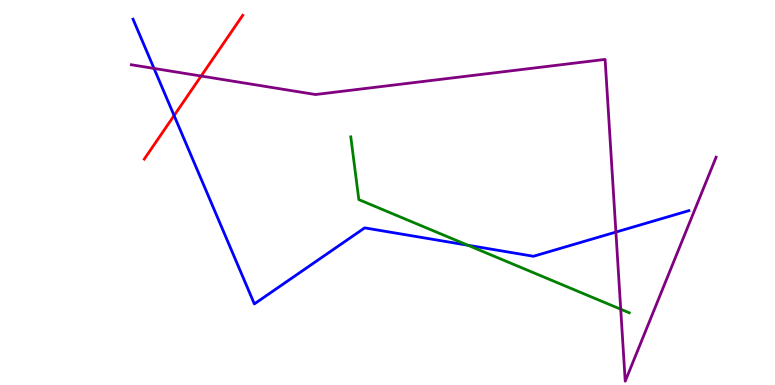[{'lines': ['blue', 'red'], 'intersections': [{'x': 2.25, 'y': 7.0}]}, {'lines': ['green', 'red'], 'intersections': []}, {'lines': ['purple', 'red'], 'intersections': [{'x': 2.6, 'y': 8.02}]}, {'lines': ['blue', 'green'], 'intersections': [{'x': 6.04, 'y': 3.63}]}, {'lines': ['blue', 'purple'], 'intersections': [{'x': 1.99, 'y': 8.22}, {'x': 7.95, 'y': 3.97}]}, {'lines': ['green', 'purple'], 'intersections': [{'x': 8.01, 'y': 1.97}]}]